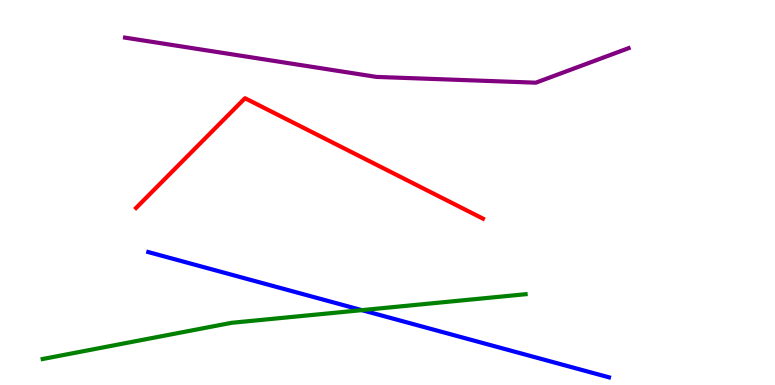[{'lines': ['blue', 'red'], 'intersections': []}, {'lines': ['green', 'red'], 'intersections': []}, {'lines': ['purple', 'red'], 'intersections': []}, {'lines': ['blue', 'green'], 'intersections': [{'x': 4.67, 'y': 1.94}]}, {'lines': ['blue', 'purple'], 'intersections': []}, {'lines': ['green', 'purple'], 'intersections': []}]